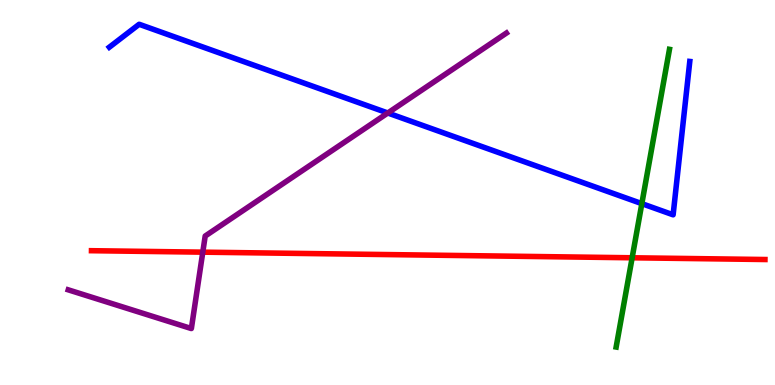[{'lines': ['blue', 'red'], 'intersections': []}, {'lines': ['green', 'red'], 'intersections': [{'x': 8.16, 'y': 3.3}]}, {'lines': ['purple', 'red'], 'intersections': [{'x': 2.62, 'y': 3.45}]}, {'lines': ['blue', 'green'], 'intersections': [{'x': 8.28, 'y': 4.71}]}, {'lines': ['blue', 'purple'], 'intersections': [{'x': 5.0, 'y': 7.07}]}, {'lines': ['green', 'purple'], 'intersections': []}]